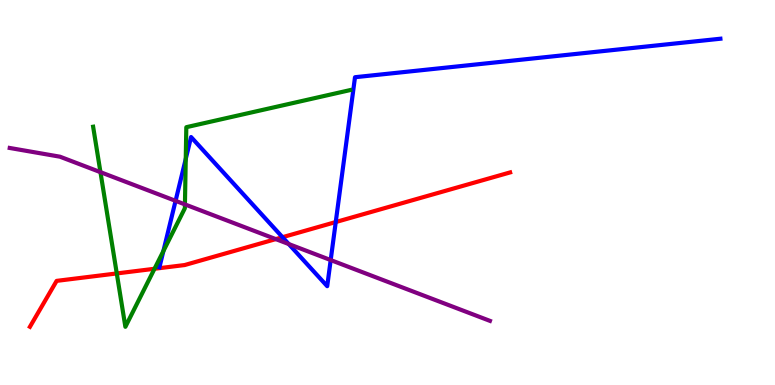[{'lines': ['blue', 'red'], 'intersections': [{'x': 3.65, 'y': 3.84}, {'x': 4.33, 'y': 4.23}]}, {'lines': ['green', 'red'], 'intersections': [{'x': 1.51, 'y': 2.9}, {'x': 1.99, 'y': 3.02}]}, {'lines': ['purple', 'red'], 'intersections': [{'x': 3.56, 'y': 3.79}]}, {'lines': ['blue', 'green'], 'intersections': [{'x': 2.11, 'y': 3.48}, {'x': 2.4, 'y': 5.87}]}, {'lines': ['blue', 'purple'], 'intersections': [{'x': 2.27, 'y': 4.78}, {'x': 3.73, 'y': 3.66}, {'x': 4.27, 'y': 3.25}]}, {'lines': ['green', 'purple'], 'intersections': [{'x': 1.3, 'y': 5.53}, {'x': 2.39, 'y': 4.69}]}]